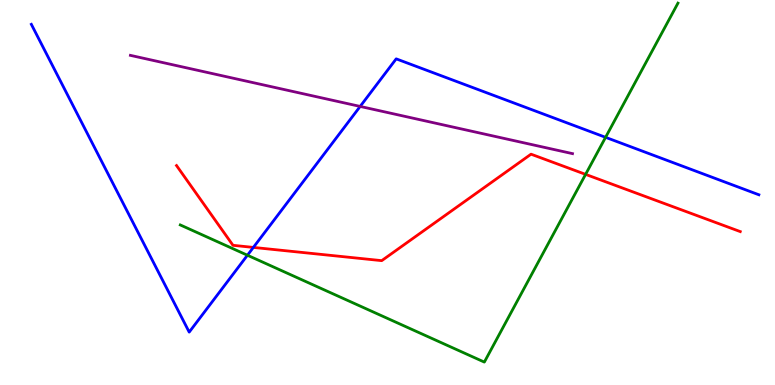[{'lines': ['blue', 'red'], 'intersections': [{'x': 3.27, 'y': 3.57}]}, {'lines': ['green', 'red'], 'intersections': [{'x': 7.56, 'y': 5.47}]}, {'lines': ['purple', 'red'], 'intersections': []}, {'lines': ['blue', 'green'], 'intersections': [{'x': 3.19, 'y': 3.37}, {'x': 7.81, 'y': 6.43}]}, {'lines': ['blue', 'purple'], 'intersections': [{'x': 4.65, 'y': 7.24}]}, {'lines': ['green', 'purple'], 'intersections': []}]